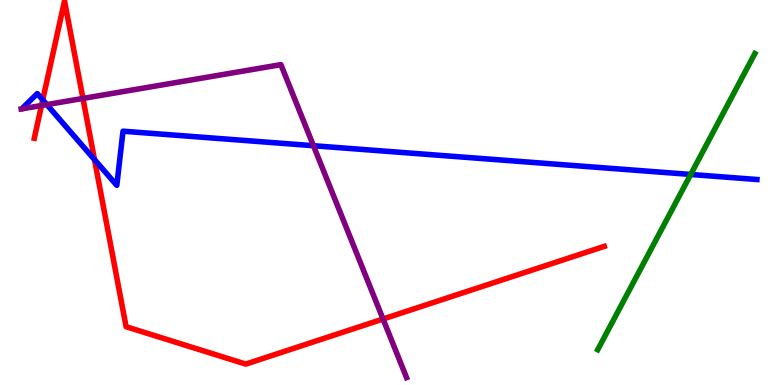[{'lines': ['blue', 'red'], 'intersections': [{'x': 0.552, 'y': 7.41}, {'x': 1.22, 'y': 5.85}]}, {'lines': ['green', 'red'], 'intersections': []}, {'lines': ['purple', 'red'], 'intersections': [{'x': 0.535, 'y': 7.26}, {'x': 1.07, 'y': 7.44}, {'x': 4.94, 'y': 1.71}]}, {'lines': ['blue', 'green'], 'intersections': [{'x': 8.91, 'y': 5.47}]}, {'lines': ['blue', 'purple'], 'intersections': [{'x': 0.605, 'y': 7.28}, {'x': 4.04, 'y': 6.22}]}, {'lines': ['green', 'purple'], 'intersections': []}]